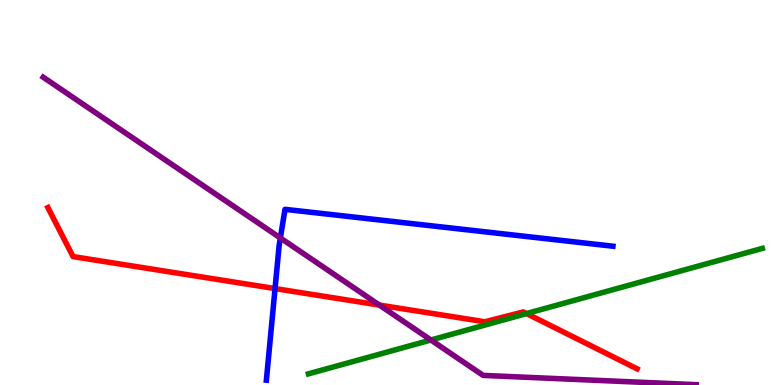[{'lines': ['blue', 'red'], 'intersections': [{'x': 3.55, 'y': 2.5}]}, {'lines': ['green', 'red'], 'intersections': [{'x': 6.79, 'y': 1.86}]}, {'lines': ['purple', 'red'], 'intersections': [{'x': 4.9, 'y': 2.08}]}, {'lines': ['blue', 'green'], 'intersections': []}, {'lines': ['blue', 'purple'], 'intersections': [{'x': 3.62, 'y': 3.82}]}, {'lines': ['green', 'purple'], 'intersections': [{'x': 5.56, 'y': 1.17}]}]